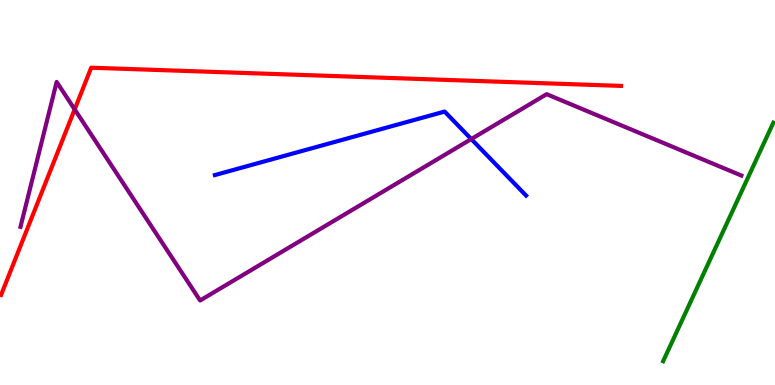[{'lines': ['blue', 'red'], 'intersections': []}, {'lines': ['green', 'red'], 'intersections': []}, {'lines': ['purple', 'red'], 'intersections': [{'x': 0.964, 'y': 7.16}]}, {'lines': ['blue', 'green'], 'intersections': []}, {'lines': ['blue', 'purple'], 'intersections': [{'x': 6.08, 'y': 6.39}]}, {'lines': ['green', 'purple'], 'intersections': []}]